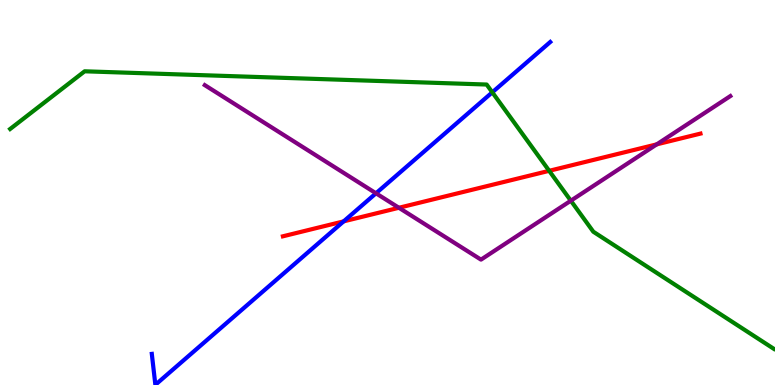[{'lines': ['blue', 'red'], 'intersections': [{'x': 4.43, 'y': 4.25}]}, {'lines': ['green', 'red'], 'intersections': [{'x': 7.09, 'y': 5.56}]}, {'lines': ['purple', 'red'], 'intersections': [{'x': 5.15, 'y': 4.6}, {'x': 8.47, 'y': 6.25}]}, {'lines': ['blue', 'green'], 'intersections': [{'x': 6.35, 'y': 7.6}]}, {'lines': ['blue', 'purple'], 'intersections': [{'x': 4.85, 'y': 4.98}]}, {'lines': ['green', 'purple'], 'intersections': [{'x': 7.37, 'y': 4.79}]}]